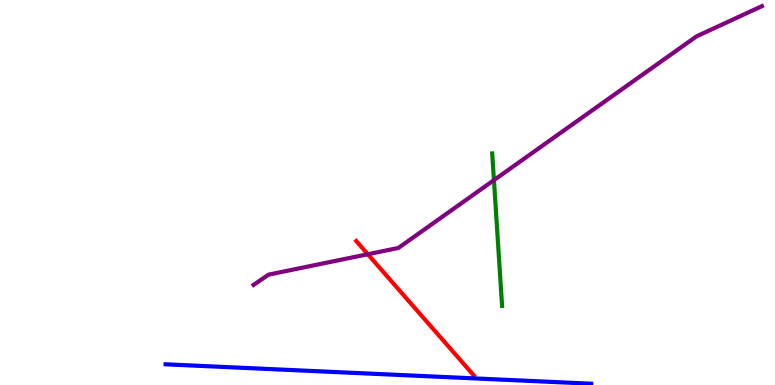[{'lines': ['blue', 'red'], 'intersections': []}, {'lines': ['green', 'red'], 'intersections': []}, {'lines': ['purple', 'red'], 'intersections': [{'x': 4.75, 'y': 3.4}]}, {'lines': ['blue', 'green'], 'intersections': []}, {'lines': ['blue', 'purple'], 'intersections': []}, {'lines': ['green', 'purple'], 'intersections': [{'x': 6.37, 'y': 5.32}]}]